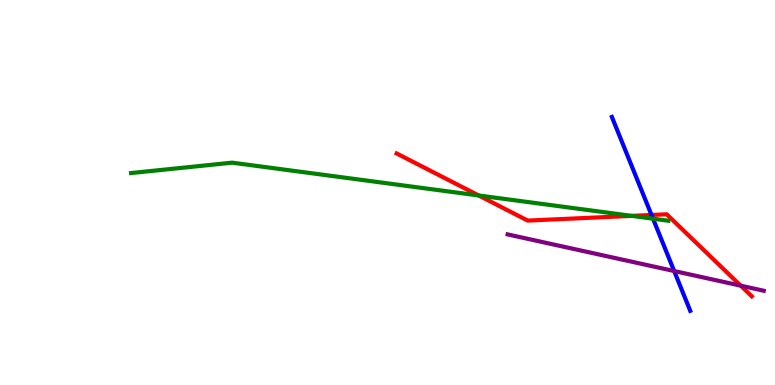[{'lines': ['blue', 'red'], 'intersections': [{'x': 8.41, 'y': 4.42}]}, {'lines': ['green', 'red'], 'intersections': [{'x': 6.18, 'y': 4.92}, {'x': 8.15, 'y': 4.39}]}, {'lines': ['purple', 'red'], 'intersections': [{'x': 9.56, 'y': 2.58}]}, {'lines': ['blue', 'green'], 'intersections': [{'x': 8.43, 'y': 4.32}]}, {'lines': ['blue', 'purple'], 'intersections': [{'x': 8.7, 'y': 2.96}]}, {'lines': ['green', 'purple'], 'intersections': []}]